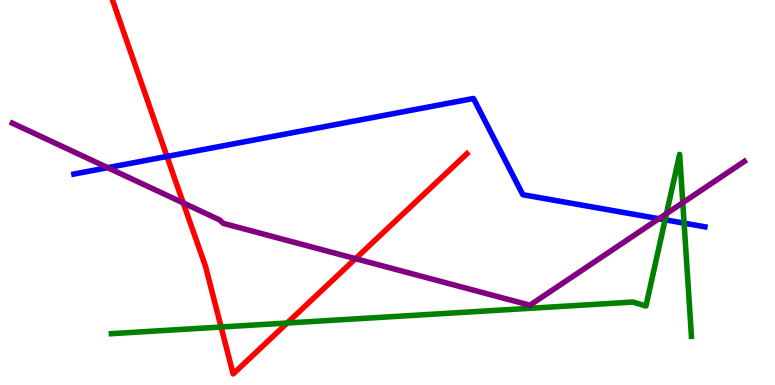[{'lines': ['blue', 'red'], 'intersections': [{'x': 2.15, 'y': 5.94}]}, {'lines': ['green', 'red'], 'intersections': [{'x': 2.85, 'y': 1.51}, {'x': 3.71, 'y': 1.61}]}, {'lines': ['purple', 'red'], 'intersections': [{'x': 2.36, 'y': 4.73}, {'x': 4.59, 'y': 3.28}]}, {'lines': ['blue', 'green'], 'intersections': [{'x': 8.58, 'y': 4.29}, {'x': 8.83, 'y': 4.2}]}, {'lines': ['blue', 'purple'], 'intersections': [{'x': 1.39, 'y': 5.65}, {'x': 8.5, 'y': 4.32}]}, {'lines': ['green', 'purple'], 'intersections': [{'x': 8.6, 'y': 4.45}, {'x': 8.81, 'y': 4.74}]}]